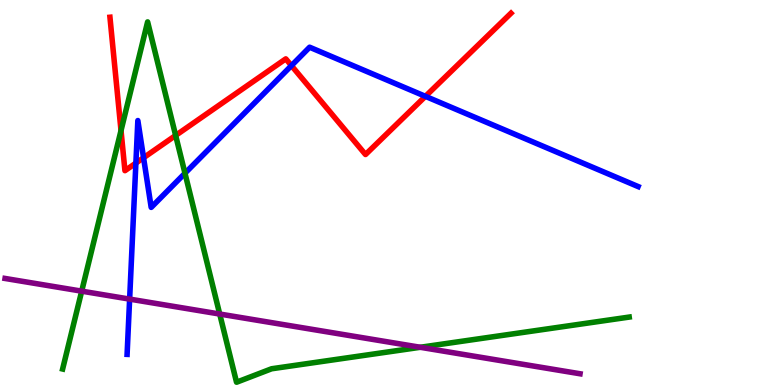[{'lines': ['blue', 'red'], 'intersections': [{'x': 1.75, 'y': 5.76}, {'x': 1.85, 'y': 5.9}, {'x': 3.76, 'y': 8.3}, {'x': 5.49, 'y': 7.5}]}, {'lines': ['green', 'red'], 'intersections': [{'x': 1.56, 'y': 6.61}, {'x': 2.27, 'y': 6.48}]}, {'lines': ['purple', 'red'], 'intersections': []}, {'lines': ['blue', 'green'], 'intersections': [{'x': 2.39, 'y': 5.5}]}, {'lines': ['blue', 'purple'], 'intersections': [{'x': 1.67, 'y': 2.23}]}, {'lines': ['green', 'purple'], 'intersections': [{'x': 1.05, 'y': 2.44}, {'x': 2.83, 'y': 1.84}, {'x': 5.42, 'y': 0.98}]}]